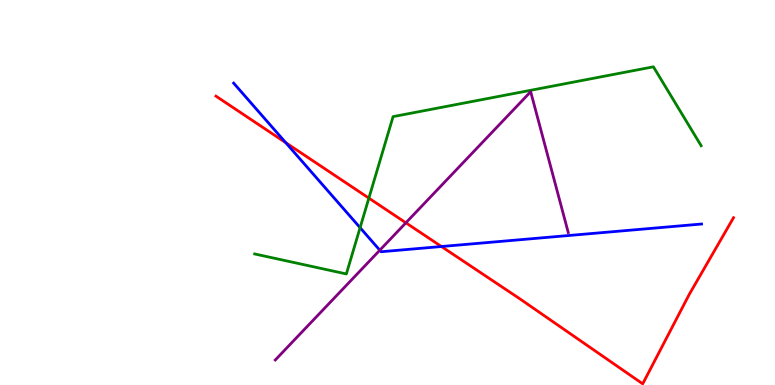[{'lines': ['blue', 'red'], 'intersections': [{'x': 3.69, 'y': 6.29}, {'x': 5.7, 'y': 3.6}]}, {'lines': ['green', 'red'], 'intersections': [{'x': 4.76, 'y': 4.85}]}, {'lines': ['purple', 'red'], 'intersections': [{'x': 5.24, 'y': 4.21}]}, {'lines': ['blue', 'green'], 'intersections': [{'x': 4.65, 'y': 4.09}]}, {'lines': ['blue', 'purple'], 'intersections': [{'x': 4.9, 'y': 3.5}]}, {'lines': ['green', 'purple'], 'intersections': []}]